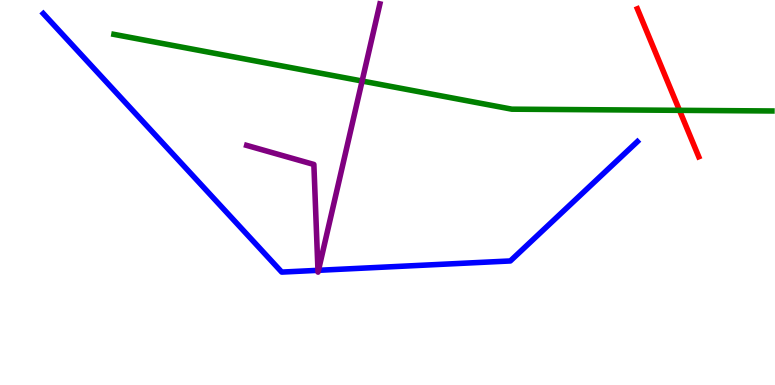[{'lines': ['blue', 'red'], 'intersections': []}, {'lines': ['green', 'red'], 'intersections': [{'x': 8.77, 'y': 7.13}]}, {'lines': ['purple', 'red'], 'intersections': []}, {'lines': ['blue', 'green'], 'intersections': []}, {'lines': ['blue', 'purple'], 'intersections': [{'x': 4.1, 'y': 2.98}, {'x': 4.11, 'y': 2.98}]}, {'lines': ['green', 'purple'], 'intersections': [{'x': 4.67, 'y': 7.9}]}]